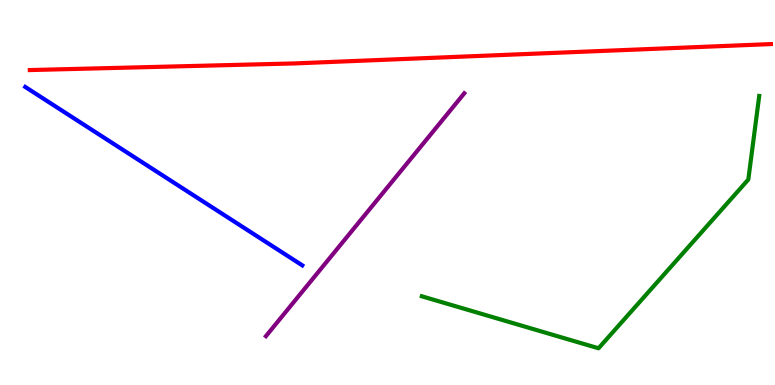[{'lines': ['blue', 'red'], 'intersections': []}, {'lines': ['green', 'red'], 'intersections': []}, {'lines': ['purple', 'red'], 'intersections': []}, {'lines': ['blue', 'green'], 'intersections': []}, {'lines': ['blue', 'purple'], 'intersections': []}, {'lines': ['green', 'purple'], 'intersections': []}]